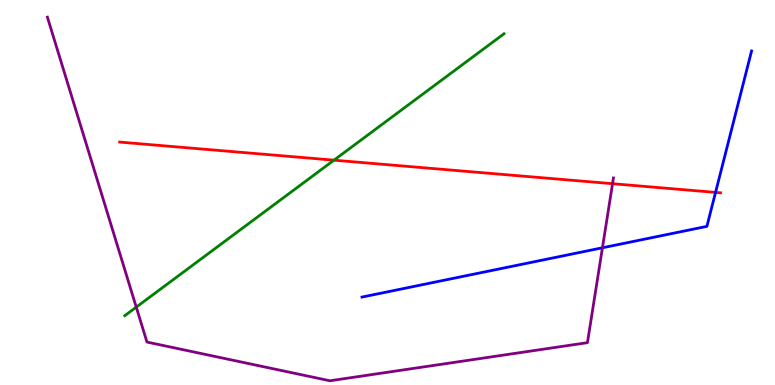[{'lines': ['blue', 'red'], 'intersections': [{'x': 9.23, 'y': 5.0}]}, {'lines': ['green', 'red'], 'intersections': [{'x': 4.31, 'y': 5.84}]}, {'lines': ['purple', 'red'], 'intersections': [{'x': 7.9, 'y': 5.23}]}, {'lines': ['blue', 'green'], 'intersections': []}, {'lines': ['blue', 'purple'], 'intersections': [{'x': 7.77, 'y': 3.56}]}, {'lines': ['green', 'purple'], 'intersections': [{'x': 1.76, 'y': 2.02}]}]